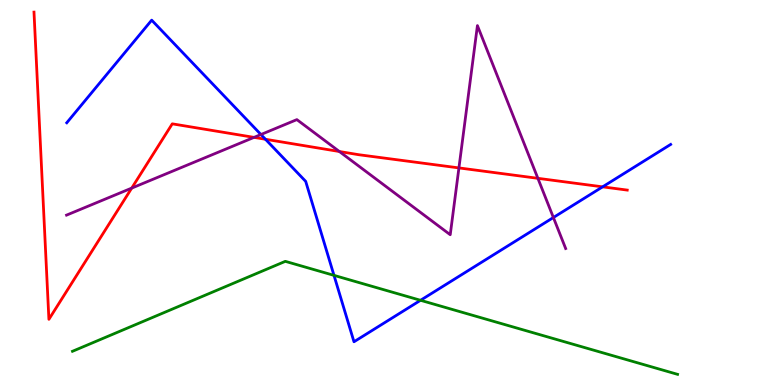[{'lines': ['blue', 'red'], 'intersections': [{'x': 3.43, 'y': 6.38}, {'x': 7.78, 'y': 5.15}]}, {'lines': ['green', 'red'], 'intersections': []}, {'lines': ['purple', 'red'], 'intersections': [{'x': 1.7, 'y': 5.11}, {'x': 3.28, 'y': 6.43}, {'x': 4.38, 'y': 6.06}, {'x': 5.92, 'y': 5.64}, {'x': 6.94, 'y': 5.37}]}, {'lines': ['blue', 'green'], 'intersections': [{'x': 4.31, 'y': 2.85}, {'x': 5.43, 'y': 2.2}]}, {'lines': ['blue', 'purple'], 'intersections': [{'x': 3.37, 'y': 6.51}, {'x': 7.14, 'y': 4.35}]}, {'lines': ['green', 'purple'], 'intersections': []}]